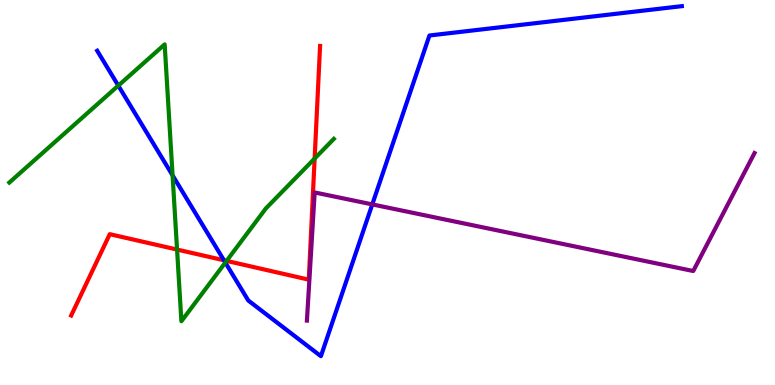[{'lines': ['blue', 'red'], 'intersections': [{'x': 2.89, 'y': 3.24}]}, {'lines': ['green', 'red'], 'intersections': [{'x': 2.28, 'y': 3.52}, {'x': 2.92, 'y': 3.22}, {'x': 4.06, 'y': 5.88}]}, {'lines': ['purple', 'red'], 'intersections': []}, {'lines': ['blue', 'green'], 'intersections': [{'x': 1.53, 'y': 7.78}, {'x': 2.23, 'y': 5.45}, {'x': 2.91, 'y': 3.18}]}, {'lines': ['blue', 'purple'], 'intersections': [{'x': 4.8, 'y': 4.69}]}, {'lines': ['green', 'purple'], 'intersections': []}]